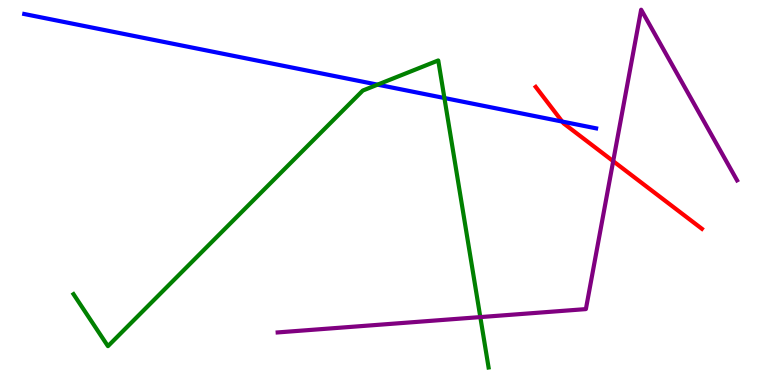[{'lines': ['blue', 'red'], 'intersections': [{'x': 7.25, 'y': 6.84}]}, {'lines': ['green', 'red'], 'intersections': []}, {'lines': ['purple', 'red'], 'intersections': [{'x': 7.91, 'y': 5.81}]}, {'lines': ['blue', 'green'], 'intersections': [{'x': 4.87, 'y': 7.8}, {'x': 5.73, 'y': 7.45}]}, {'lines': ['blue', 'purple'], 'intersections': []}, {'lines': ['green', 'purple'], 'intersections': [{'x': 6.2, 'y': 1.76}]}]